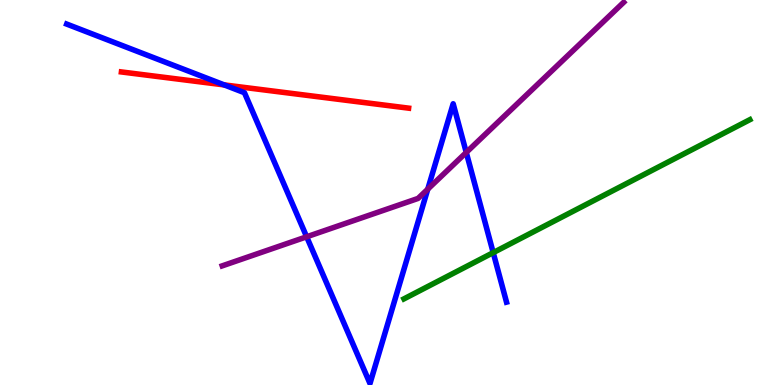[{'lines': ['blue', 'red'], 'intersections': [{'x': 2.89, 'y': 7.79}]}, {'lines': ['green', 'red'], 'intersections': []}, {'lines': ['purple', 'red'], 'intersections': []}, {'lines': ['blue', 'green'], 'intersections': [{'x': 6.36, 'y': 3.44}]}, {'lines': ['blue', 'purple'], 'intersections': [{'x': 3.96, 'y': 3.85}, {'x': 5.52, 'y': 5.09}, {'x': 6.02, 'y': 6.04}]}, {'lines': ['green', 'purple'], 'intersections': []}]